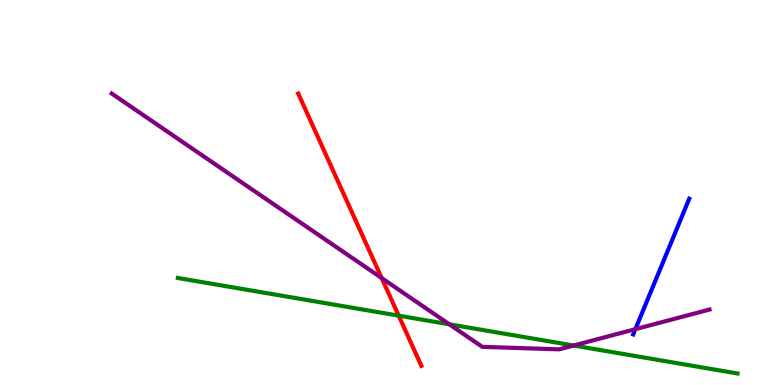[{'lines': ['blue', 'red'], 'intersections': []}, {'lines': ['green', 'red'], 'intersections': [{'x': 5.14, 'y': 1.8}]}, {'lines': ['purple', 'red'], 'intersections': [{'x': 4.92, 'y': 2.78}]}, {'lines': ['blue', 'green'], 'intersections': []}, {'lines': ['blue', 'purple'], 'intersections': [{'x': 8.2, 'y': 1.45}]}, {'lines': ['green', 'purple'], 'intersections': [{'x': 5.8, 'y': 1.58}, {'x': 7.4, 'y': 1.03}]}]